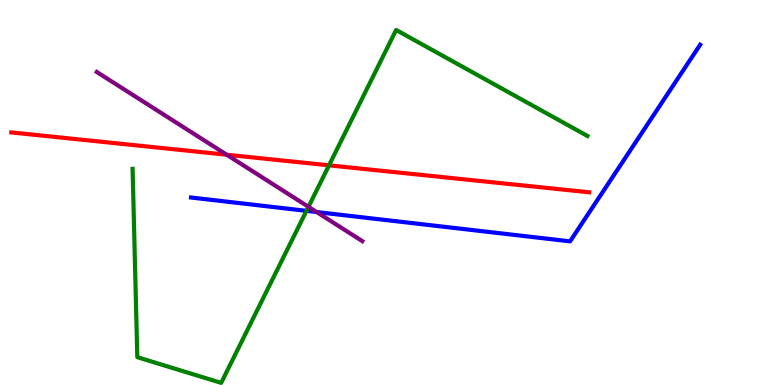[{'lines': ['blue', 'red'], 'intersections': []}, {'lines': ['green', 'red'], 'intersections': [{'x': 4.25, 'y': 5.71}]}, {'lines': ['purple', 'red'], 'intersections': [{'x': 2.93, 'y': 5.98}]}, {'lines': ['blue', 'green'], 'intersections': [{'x': 3.95, 'y': 4.52}]}, {'lines': ['blue', 'purple'], 'intersections': [{'x': 4.09, 'y': 4.49}]}, {'lines': ['green', 'purple'], 'intersections': [{'x': 3.98, 'y': 4.63}]}]